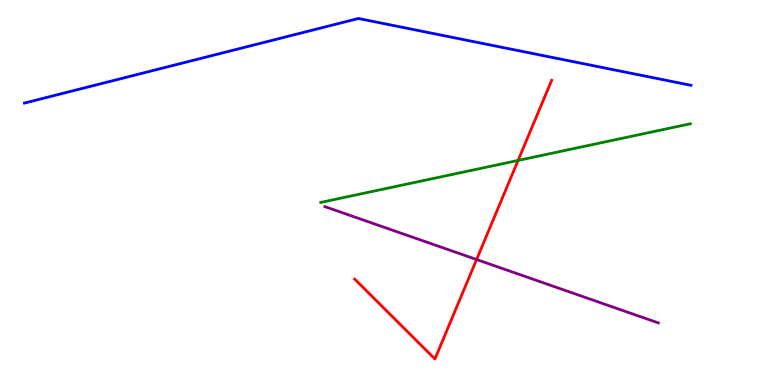[{'lines': ['blue', 'red'], 'intersections': []}, {'lines': ['green', 'red'], 'intersections': [{'x': 6.69, 'y': 5.83}]}, {'lines': ['purple', 'red'], 'intersections': [{'x': 6.15, 'y': 3.26}]}, {'lines': ['blue', 'green'], 'intersections': []}, {'lines': ['blue', 'purple'], 'intersections': []}, {'lines': ['green', 'purple'], 'intersections': []}]